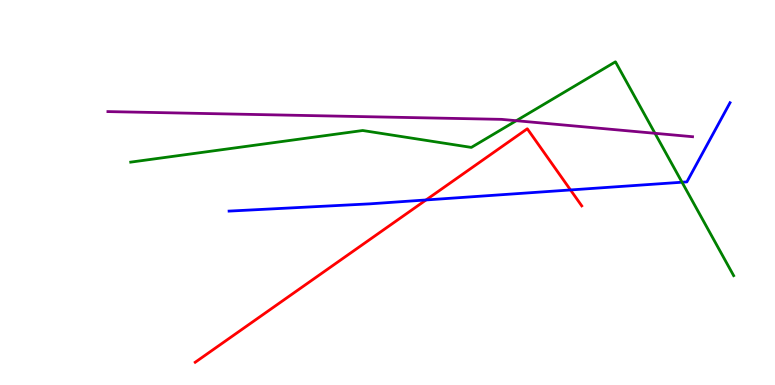[{'lines': ['blue', 'red'], 'intersections': [{'x': 5.5, 'y': 4.81}, {'x': 7.36, 'y': 5.07}]}, {'lines': ['green', 'red'], 'intersections': []}, {'lines': ['purple', 'red'], 'intersections': []}, {'lines': ['blue', 'green'], 'intersections': [{'x': 8.8, 'y': 5.27}]}, {'lines': ['blue', 'purple'], 'intersections': []}, {'lines': ['green', 'purple'], 'intersections': [{'x': 6.66, 'y': 6.86}, {'x': 8.45, 'y': 6.54}]}]